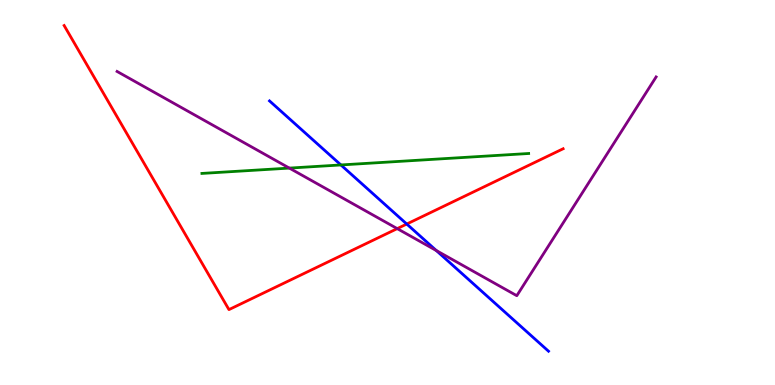[{'lines': ['blue', 'red'], 'intersections': [{'x': 5.25, 'y': 4.18}]}, {'lines': ['green', 'red'], 'intersections': []}, {'lines': ['purple', 'red'], 'intersections': [{'x': 5.13, 'y': 4.06}]}, {'lines': ['blue', 'green'], 'intersections': [{'x': 4.4, 'y': 5.72}]}, {'lines': ['blue', 'purple'], 'intersections': [{'x': 5.63, 'y': 3.49}]}, {'lines': ['green', 'purple'], 'intersections': [{'x': 3.73, 'y': 5.63}]}]